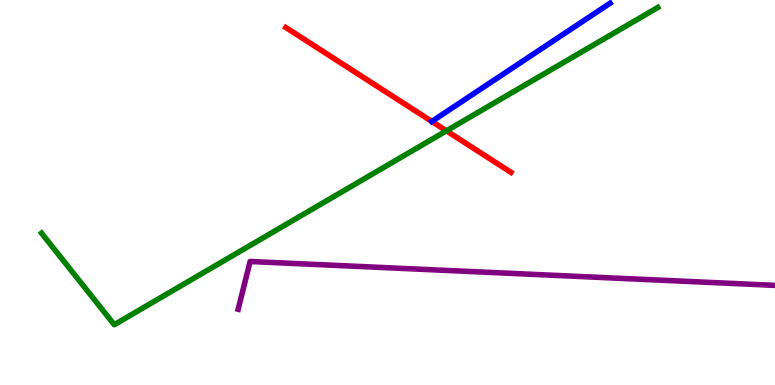[{'lines': ['blue', 'red'], 'intersections': [{'x': 5.57, 'y': 6.85}]}, {'lines': ['green', 'red'], 'intersections': [{'x': 5.76, 'y': 6.6}]}, {'lines': ['purple', 'red'], 'intersections': []}, {'lines': ['blue', 'green'], 'intersections': []}, {'lines': ['blue', 'purple'], 'intersections': []}, {'lines': ['green', 'purple'], 'intersections': []}]